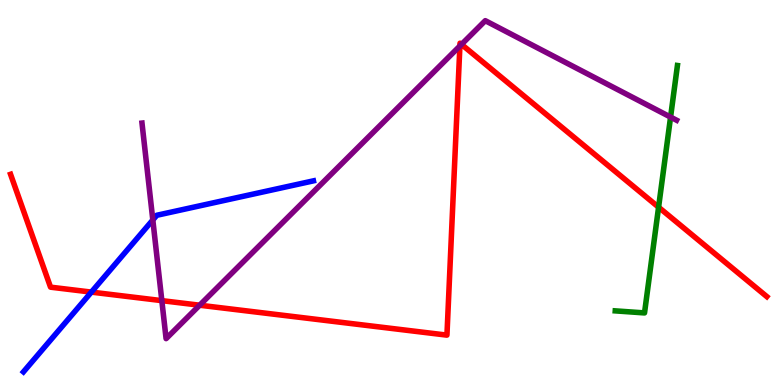[{'lines': ['blue', 'red'], 'intersections': [{'x': 1.18, 'y': 2.41}]}, {'lines': ['green', 'red'], 'intersections': [{'x': 8.5, 'y': 4.62}]}, {'lines': ['purple', 'red'], 'intersections': [{'x': 2.09, 'y': 2.19}, {'x': 2.58, 'y': 2.07}, {'x': 5.93, 'y': 8.81}, {'x': 5.95, 'y': 8.85}]}, {'lines': ['blue', 'green'], 'intersections': []}, {'lines': ['blue', 'purple'], 'intersections': [{'x': 1.97, 'y': 4.29}]}, {'lines': ['green', 'purple'], 'intersections': [{'x': 8.65, 'y': 6.96}]}]